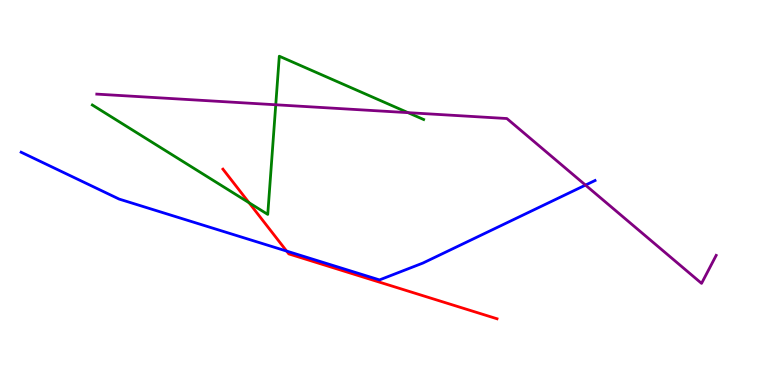[{'lines': ['blue', 'red'], 'intersections': [{'x': 3.7, 'y': 3.48}]}, {'lines': ['green', 'red'], 'intersections': [{'x': 3.21, 'y': 4.73}]}, {'lines': ['purple', 'red'], 'intersections': []}, {'lines': ['blue', 'green'], 'intersections': []}, {'lines': ['blue', 'purple'], 'intersections': [{'x': 7.55, 'y': 5.19}]}, {'lines': ['green', 'purple'], 'intersections': [{'x': 3.56, 'y': 7.28}, {'x': 5.26, 'y': 7.07}]}]